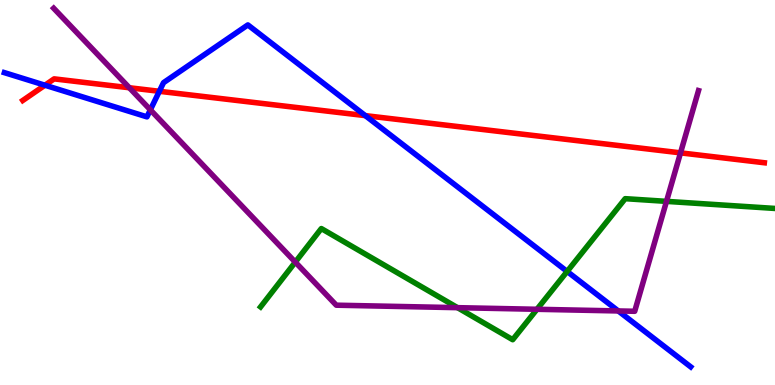[{'lines': ['blue', 'red'], 'intersections': [{'x': 0.58, 'y': 7.79}, {'x': 2.06, 'y': 7.63}, {'x': 4.71, 'y': 7.0}]}, {'lines': ['green', 'red'], 'intersections': []}, {'lines': ['purple', 'red'], 'intersections': [{'x': 1.67, 'y': 7.72}, {'x': 8.78, 'y': 6.03}]}, {'lines': ['blue', 'green'], 'intersections': [{'x': 7.32, 'y': 2.95}]}, {'lines': ['blue', 'purple'], 'intersections': [{'x': 1.94, 'y': 7.15}, {'x': 7.98, 'y': 1.92}]}, {'lines': ['green', 'purple'], 'intersections': [{'x': 3.81, 'y': 3.19}, {'x': 5.9, 'y': 2.01}, {'x': 6.93, 'y': 1.97}, {'x': 8.6, 'y': 4.77}]}]